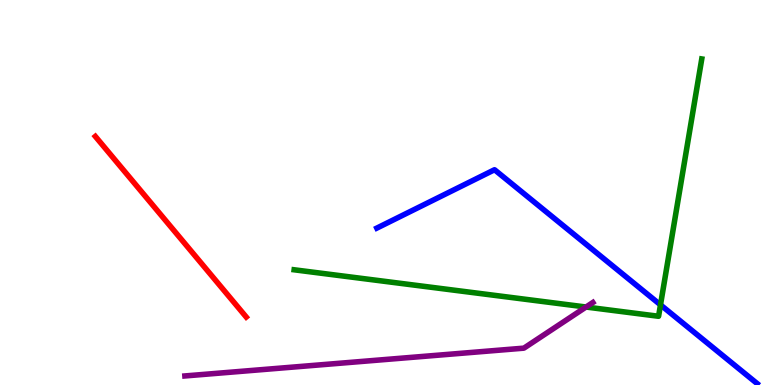[{'lines': ['blue', 'red'], 'intersections': []}, {'lines': ['green', 'red'], 'intersections': []}, {'lines': ['purple', 'red'], 'intersections': []}, {'lines': ['blue', 'green'], 'intersections': [{'x': 8.52, 'y': 2.08}]}, {'lines': ['blue', 'purple'], 'intersections': []}, {'lines': ['green', 'purple'], 'intersections': [{'x': 7.56, 'y': 2.03}]}]